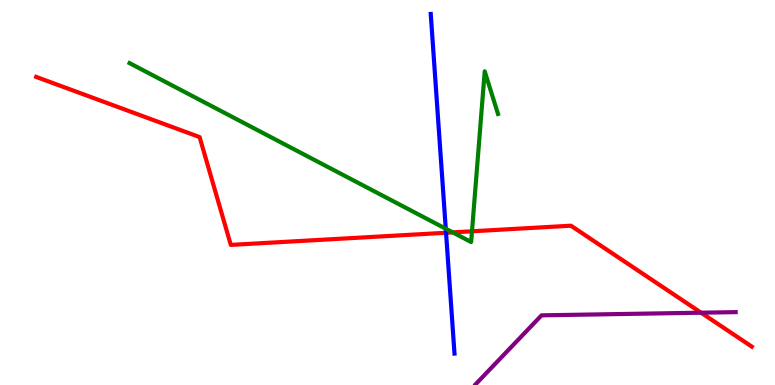[{'lines': ['blue', 'red'], 'intersections': [{'x': 5.76, 'y': 3.95}]}, {'lines': ['green', 'red'], 'intersections': [{'x': 5.84, 'y': 3.96}, {'x': 6.09, 'y': 3.99}]}, {'lines': ['purple', 'red'], 'intersections': [{'x': 9.05, 'y': 1.88}]}, {'lines': ['blue', 'green'], 'intersections': [{'x': 5.75, 'y': 4.06}]}, {'lines': ['blue', 'purple'], 'intersections': []}, {'lines': ['green', 'purple'], 'intersections': []}]